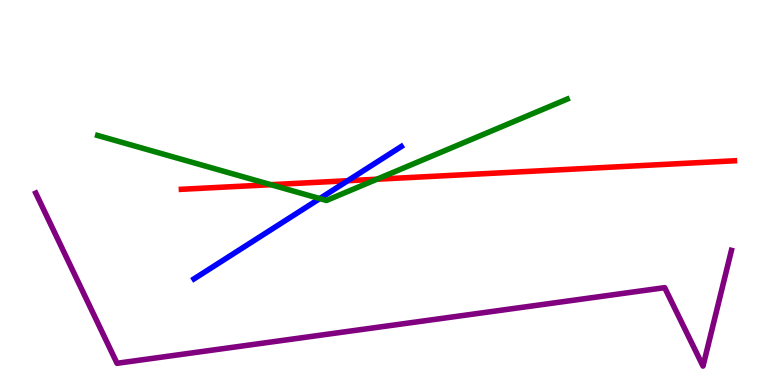[{'lines': ['blue', 'red'], 'intersections': [{'x': 4.49, 'y': 5.31}]}, {'lines': ['green', 'red'], 'intersections': [{'x': 3.5, 'y': 5.2}, {'x': 4.86, 'y': 5.34}]}, {'lines': ['purple', 'red'], 'intersections': []}, {'lines': ['blue', 'green'], 'intersections': [{'x': 4.13, 'y': 4.84}]}, {'lines': ['blue', 'purple'], 'intersections': []}, {'lines': ['green', 'purple'], 'intersections': []}]